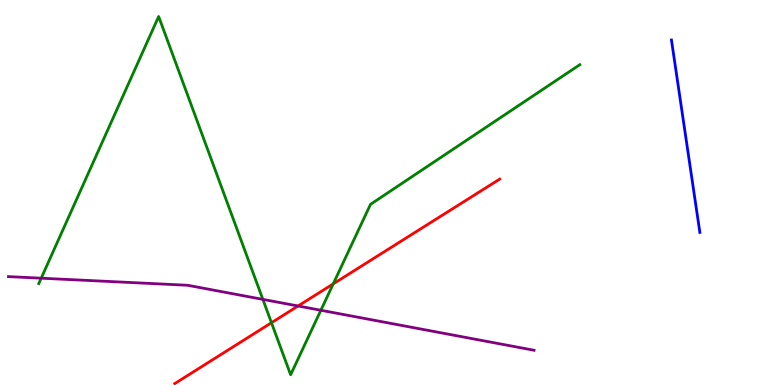[{'lines': ['blue', 'red'], 'intersections': []}, {'lines': ['green', 'red'], 'intersections': [{'x': 3.5, 'y': 1.62}, {'x': 4.3, 'y': 2.63}]}, {'lines': ['purple', 'red'], 'intersections': [{'x': 3.85, 'y': 2.05}]}, {'lines': ['blue', 'green'], 'intersections': []}, {'lines': ['blue', 'purple'], 'intersections': []}, {'lines': ['green', 'purple'], 'intersections': [{'x': 0.532, 'y': 2.77}, {'x': 3.39, 'y': 2.22}, {'x': 4.14, 'y': 1.94}]}]